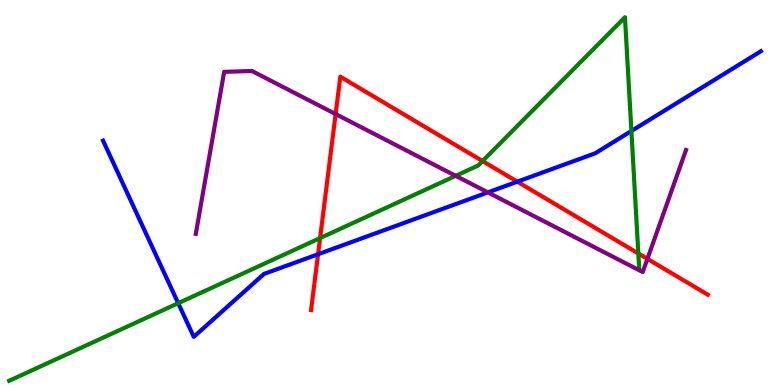[{'lines': ['blue', 'red'], 'intersections': [{'x': 4.1, 'y': 3.4}, {'x': 6.67, 'y': 5.28}]}, {'lines': ['green', 'red'], 'intersections': [{'x': 4.13, 'y': 3.82}, {'x': 6.23, 'y': 5.82}, {'x': 8.24, 'y': 3.42}]}, {'lines': ['purple', 'red'], 'intersections': [{'x': 4.33, 'y': 7.04}, {'x': 8.35, 'y': 3.28}]}, {'lines': ['blue', 'green'], 'intersections': [{'x': 2.3, 'y': 2.12}, {'x': 8.15, 'y': 6.6}]}, {'lines': ['blue', 'purple'], 'intersections': [{'x': 6.3, 'y': 5.0}]}, {'lines': ['green', 'purple'], 'intersections': [{'x': 5.88, 'y': 5.43}]}]